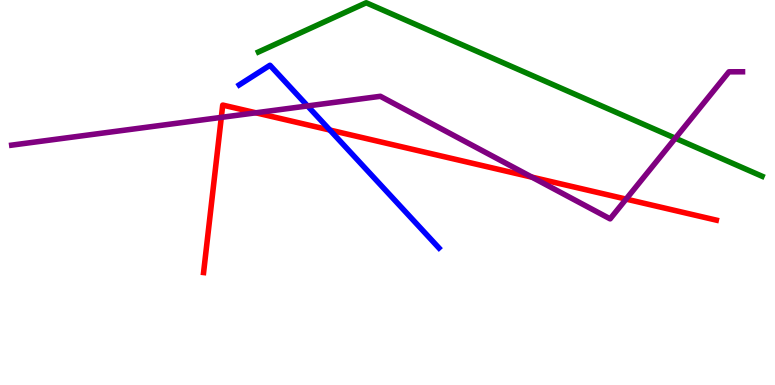[{'lines': ['blue', 'red'], 'intersections': [{'x': 4.26, 'y': 6.62}]}, {'lines': ['green', 'red'], 'intersections': []}, {'lines': ['purple', 'red'], 'intersections': [{'x': 2.86, 'y': 6.95}, {'x': 3.3, 'y': 7.07}, {'x': 6.86, 'y': 5.4}, {'x': 8.08, 'y': 4.83}]}, {'lines': ['blue', 'green'], 'intersections': []}, {'lines': ['blue', 'purple'], 'intersections': [{'x': 3.97, 'y': 7.25}]}, {'lines': ['green', 'purple'], 'intersections': [{'x': 8.71, 'y': 6.41}]}]